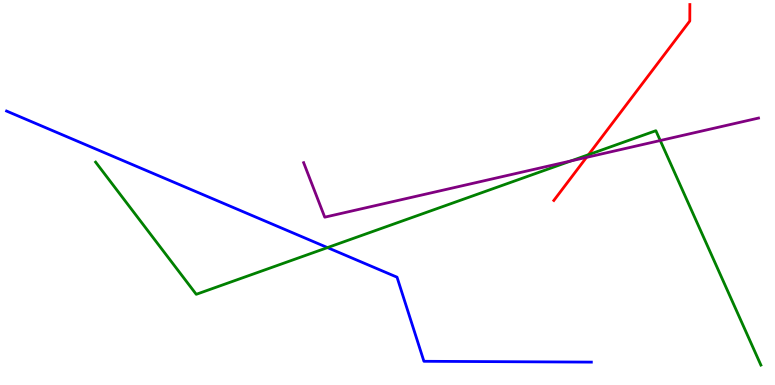[{'lines': ['blue', 'red'], 'intersections': []}, {'lines': ['green', 'red'], 'intersections': [{'x': 7.59, 'y': 5.98}]}, {'lines': ['purple', 'red'], 'intersections': [{'x': 7.57, 'y': 5.91}]}, {'lines': ['blue', 'green'], 'intersections': [{'x': 4.23, 'y': 3.57}]}, {'lines': ['blue', 'purple'], 'intersections': []}, {'lines': ['green', 'purple'], 'intersections': [{'x': 7.37, 'y': 5.82}, {'x': 8.52, 'y': 6.35}]}]